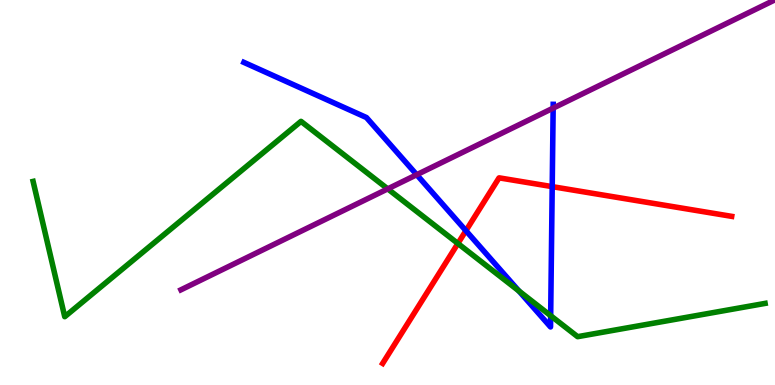[{'lines': ['blue', 'red'], 'intersections': [{'x': 6.01, 'y': 4.01}, {'x': 7.13, 'y': 5.15}]}, {'lines': ['green', 'red'], 'intersections': [{'x': 5.91, 'y': 3.68}]}, {'lines': ['purple', 'red'], 'intersections': []}, {'lines': ['blue', 'green'], 'intersections': [{'x': 6.7, 'y': 2.44}, {'x': 7.11, 'y': 1.8}]}, {'lines': ['blue', 'purple'], 'intersections': [{'x': 5.38, 'y': 5.46}, {'x': 7.14, 'y': 7.19}]}, {'lines': ['green', 'purple'], 'intersections': [{'x': 5.0, 'y': 5.09}]}]